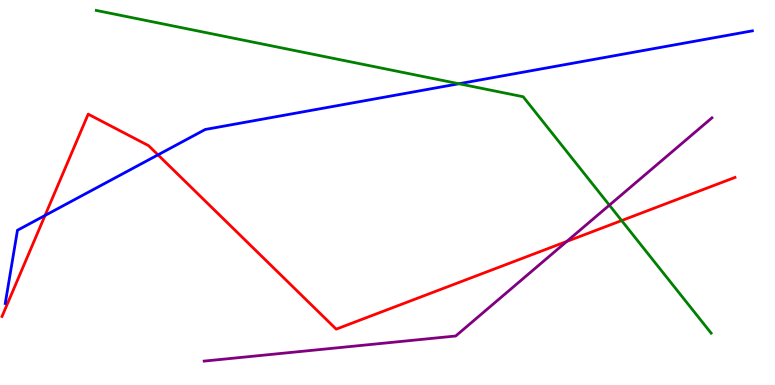[{'lines': ['blue', 'red'], 'intersections': [{'x': 0.581, 'y': 4.4}, {'x': 2.04, 'y': 5.98}]}, {'lines': ['green', 'red'], 'intersections': [{'x': 8.02, 'y': 4.27}]}, {'lines': ['purple', 'red'], 'intersections': [{'x': 7.31, 'y': 3.73}]}, {'lines': ['blue', 'green'], 'intersections': [{'x': 5.92, 'y': 7.82}]}, {'lines': ['blue', 'purple'], 'intersections': []}, {'lines': ['green', 'purple'], 'intersections': [{'x': 7.86, 'y': 4.67}]}]